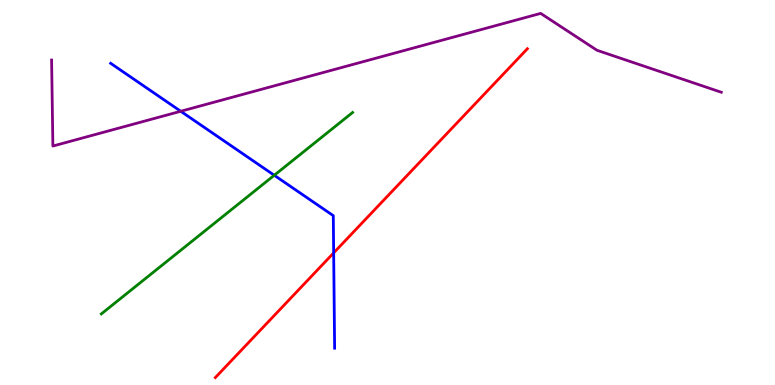[{'lines': ['blue', 'red'], 'intersections': [{'x': 4.31, 'y': 3.43}]}, {'lines': ['green', 'red'], 'intersections': []}, {'lines': ['purple', 'red'], 'intersections': []}, {'lines': ['blue', 'green'], 'intersections': [{'x': 3.54, 'y': 5.45}]}, {'lines': ['blue', 'purple'], 'intersections': [{'x': 2.33, 'y': 7.11}]}, {'lines': ['green', 'purple'], 'intersections': []}]